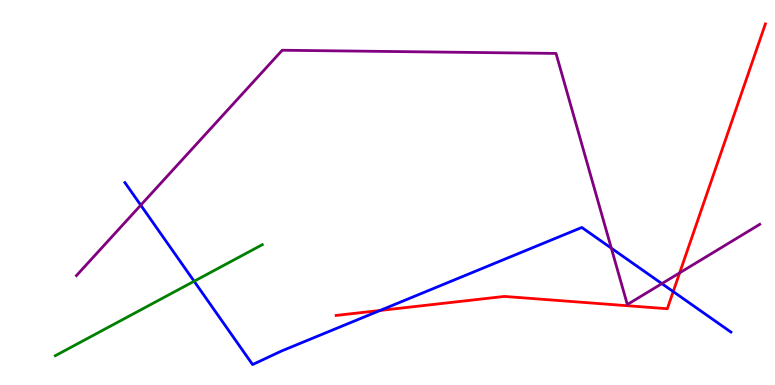[{'lines': ['blue', 'red'], 'intersections': [{'x': 4.9, 'y': 1.94}, {'x': 8.69, 'y': 2.43}]}, {'lines': ['green', 'red'], 'intersections': []}, {'lines': ['purple', 'red'], 'intersections': [{'x': 8.77, 'y': 2.91}]}, {'lines': ['blue', 'green'], 'intersections': [{'x': 2.5, 'y': 2.7}]}, {'lines': ['blue', 'purple'], 'intersections': [{'x': 1.82, 'y': 4.67}, {'x': 7.89, 'y': 3.55}, {'x': 8.54, 'y': 2.63}]}, {'lines': ['green', 'purple'], 'intersections': []}]